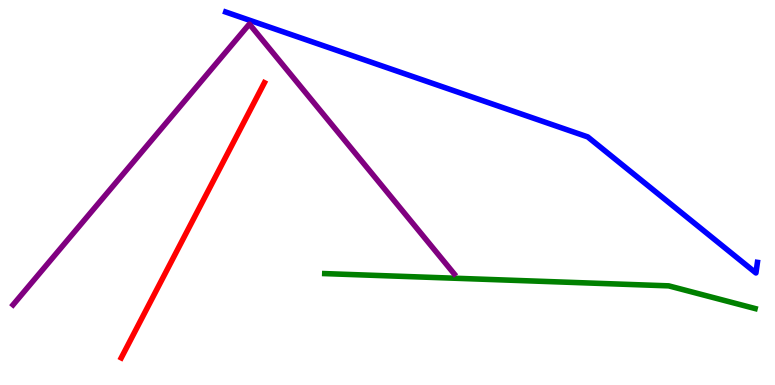[{'lines': ['blue', 'red'], 'intersections': []}, {'lines': ['green', 'red'], 'intersections': []}, {'lines': ['purple', 'red'], 'intersections': []}, {'lines': ['blue', 'green'], 'intersections': []}, {'lines': ['blue', 'purple'], 'intersections': []}, {'lines': ['green', 'purple'], 'intersections': []}]